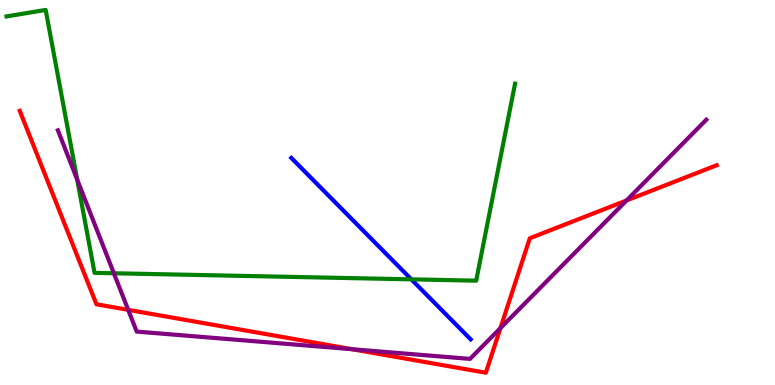[{'lines': ['blue', 'red'], 'intersections': []}, {'lines': ['green', 'red'], 'intersections': []}, {'lines': ['purple', 'red'], 'intersections': [{'x': 1.65, 'y': 1.95}, {'x': 4.55, 'y': 0.929}, {'x': 6.46, 'y': 1.48}, {'x': 8.08, 'y': 4.79}]}, {'lines': ['blue', 'green'], 'intersections': [{'x': 5.31, 'y': 2.74}]}, {'lines': ['blue', 'purple'], 'intersections': []}, {'lines': ['green', 'purple'], 'intersections': [{'x': 0.997, 'y': 5.33}, {'x': 1.47, 'y': 2.9}]}]